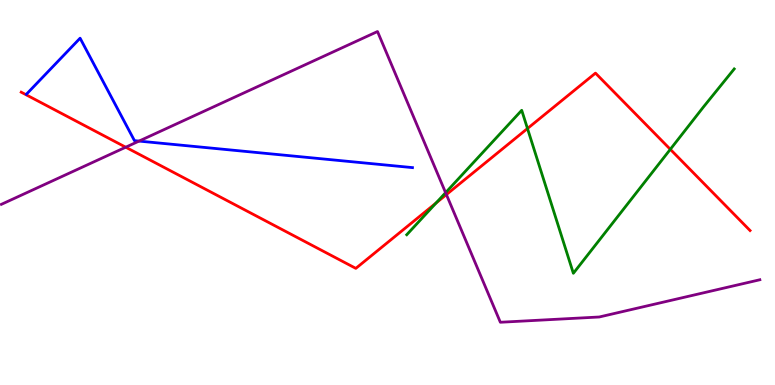[{'lines': ['blue', 'red'], 'intersections': []}, {'lines': ['green', 'red'], 'intersections': [{'x': 5.63, 'y': 4.73}, {'x': 6.81, 'y': 6.66}, {'x': 8.65, 'y': 6.12}]}, {'lines': ['purple', 'red'], 'intersections': [{'x': 1.62, 'y': 6.18}, {'x': 5.76, 'y': 4.95}]}, {'lines': ['blue', 'green'], 'intersections': []}, {'lines': ['blue', 'purple'], 'intersections': [{'x': 1.79, 'y': 6.34}]}, {'lines': ['green', 'purple'], 'intersections': [{'x': 5.75, 'y': 5.0}]}]